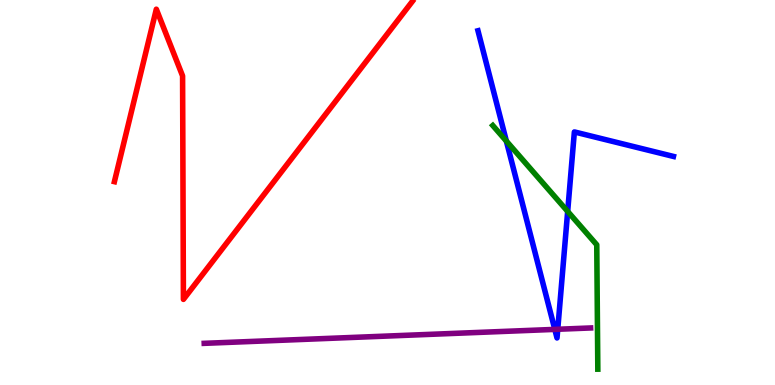[{'lines': ['blue', 'red'], 'intersections': []}, {'lines': ['green', 'red'], 'intersections': []}, {'lines': ['purple', 'red'], 'intersections': []}, {'lines': ['blue', 'green'], 'intersections': [{'x': 6.53, 'y': 6.34}, {'x': 7.32, 'y': 4.51}]}, {'lines': ['blue', 'purple'], 'intersections': [{'x': 7.16, 'y': 1.44}, {'x': 7.2, 'y': 1.45}]}, {'lines': ['green', 'purple'], 'intersections': []}]